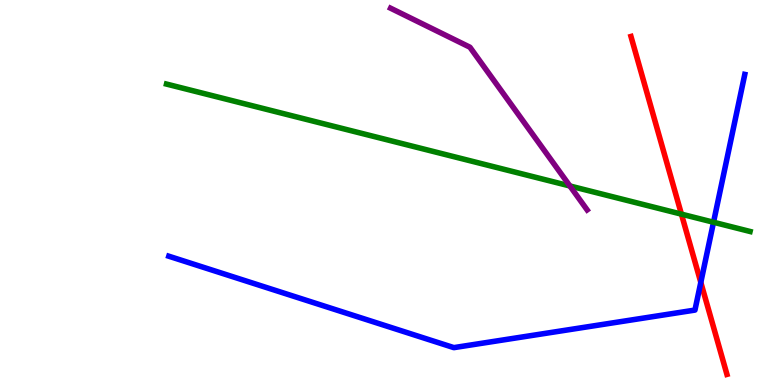[{'lines': ['blue', 'red'], 'intersections': [{'x': 9.04, 'y': 2.67}]}, {'lines': ['green', 'red'], 'intersections': [{'x': 8.79, 'y': 4.44}]}, {'lines': ['purple', 'red'], 'intersections': []}, {'lines': ['blue', 'green'], 'intersections': [{'x': 9.21, 'y': 4.23}]}, {'lines': ['blue', 'purple'], 'intersections': []}, {'lines': ['green', 'purple'], 'intersections': [{'x': 7.35, 'y': 5.17}]}]